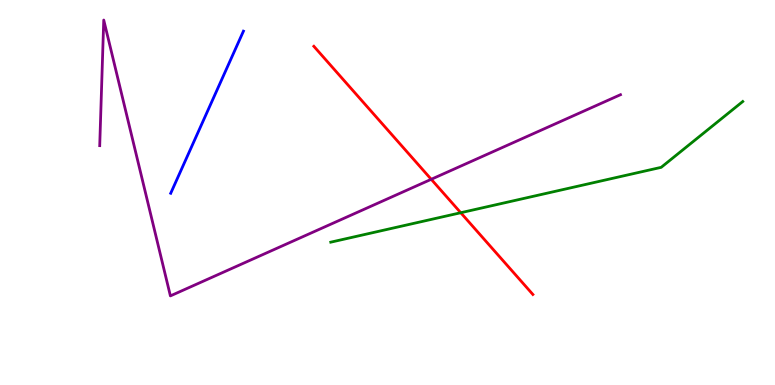[{'lines': ['blue', 'red'], 'intersections': []}, {'lines': ['green', 'red'], 'intersections': [{'x': 5.95, 'y': 4.47}]}, {'lines': ['purple', 'red'], 'intersections': [{'x': 5.56, 'y': 5.34}]}, {'lines': ['blue', 'green'], 'intersections': []}, {'lines': ['blue', 'purple'], 'intersections': []}, {'lines': ['green', 'purple'], 'intersections': []}]